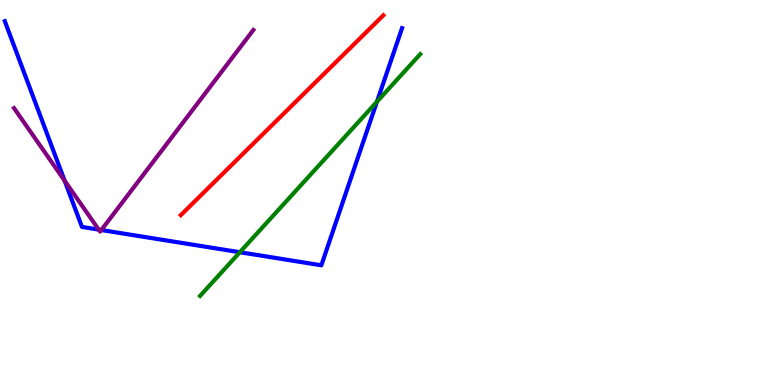[{'lines': ['blue', 'red'], 'intersections': []}, {'lines': ['green', 'red'], 'intersections': []}, {'lines': ['purple', 'red'], 'intersections': []}, {'lines': ['blue', 'green'], 'intersections': [{'x': 3.09, 'y': 3.45}, {'x': 4.86, 'y': 7.36}]}, {'lines': ['blue', 'purple'], 'intersections': [{'x': 0.834, 'y': 5.31}, {'x': 1.27, 'y': 4.04}, {'x': 1.31, 'y': 4.03}]}, {'lines': ['green', 'purple'], 'intersections': []}]